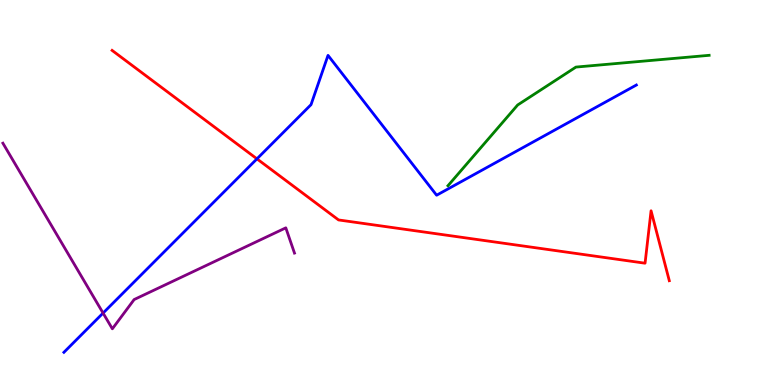[{'lines': ['blue', 'red'], 'intersections': [{'x': 3.32, 'y': 5.87}]}, {'lines': ['green', 'red'], 'intersections': []}, {'lines': ['purple', 'red'], 'intersections': []}, {'lines': ['blue', 'green'], 'intersections': []}, {'lines': ['blue', 'purple'], 'intersections': [{'x': 1.33, 'y': 1.87}]}, {'lines': ['green', 'purple'], 'intersections': []}]